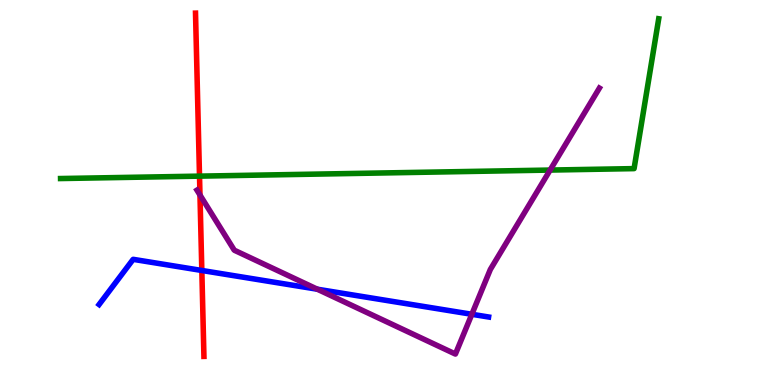[{'lines': ['blue', 'red'], 'intersections': [{'x': 2.6, 'y': 2.97}]}, {'lines': ['green', 'red'], 'intersections': [{'x': 2.57, 'y': 5.42}]}, {'lines': ['purple', 'red'], 'intersections': [{'x': 2.58, 'y': 4.93}]}, {'lines': ['blue', 'green'], 'intersections': []}, {'lines': ['blue', 'purple'], 'intersections': [{'x': 4.09, 'y': 2.49}, {'x': 6.09, 'y': 1.84}]}, {'lines': ['green', 'purple'], 'intersections': [{'x': 7.1, 'y': 5.58}]}]